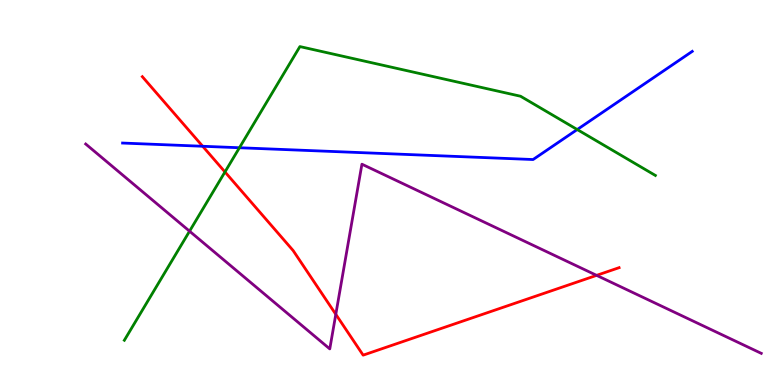[{'lines': ['blue', 'red'], 'intersections': [{'x': 2.62, 'y': 6.2}]}, {'lines': ['green', 'red'], 'intersections': [{'x': 2.9, 'y': 5.53}]}, {'lines': ['purple', 'red'], 'intersections': [{'x': 4.33, 'y': 1.84}, {'x': 7.7, 'y': 2.85}]}, {'lines': ['blue', 'green'], 'intersections': [{'x': 3.09, 'y': 6.16}, {'x': 7.45, 'y': 6.64}]}, {'lines': ['blue', 'purple'], 'intersections': []}, {'lines': ['green', 'purple'], 'intersections': [{'x': 2.45, 'y': 4.0}]}]